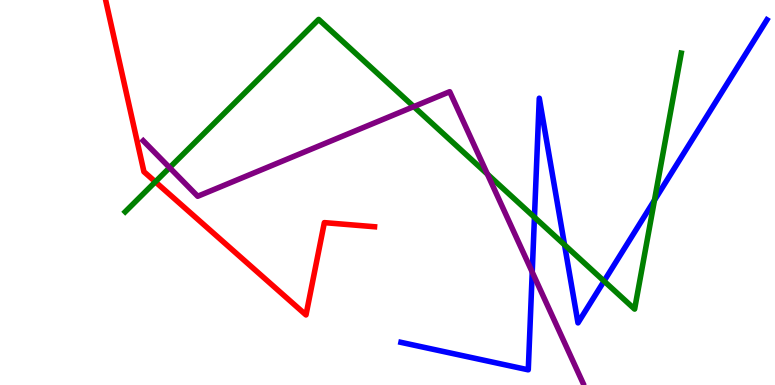[{'lines': ['blue', 'red'], 'intersections': []}, {'lines': ['green', 'red'], 'intersections': [{'x': 2.0, 'y': 5.28}]}, {'lines': ['purple', 'red'], 'intersections': []}, {'lines': ['blue', 'green'], 'intersections': [{'x': 6.9, 'y': 4.36}, {'x': 7.28, 'y': 3.64}, {'x': 7.79, 'y': 2.7}, {'x': 8.44, 'y': 4.8}]}, {'lines': ['blue', 'purple'], 'intersections': [{'x': 6.87, 'y': 2.93}]}, {'lines': ['green', 'purple'], 'intersections': [{'x': 2.19, 'y': 5.65}, {'x': 5.34, 'y': 7.23}, {'x': 6.29, 'y': 5.48}]}]